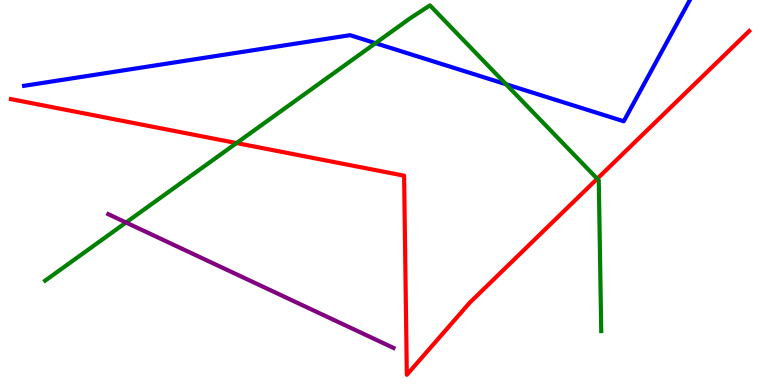[{'lines': ['blue', 'red'], 'intersections': []}, {'lines': ['green', 'red'], 'intersections': [{'x': 3.05, 'y': 6.28}, {'x': 7.71, 'y': 5.36}]}, {'lines': ['purple', 'red'], 'intersections': []}, {'lines': ['blue', 'green'], 'intersections': [{'x': 4.84, 'y': 8.88}, {'x': 6.53, 'y': 7.81}]}, {'lines': ['blue', 'purple'], 'intersections': []}, {'lines': ['green', 'purple'], 'intersections': [{'x': 1.63, 'y': 4.22}]}]